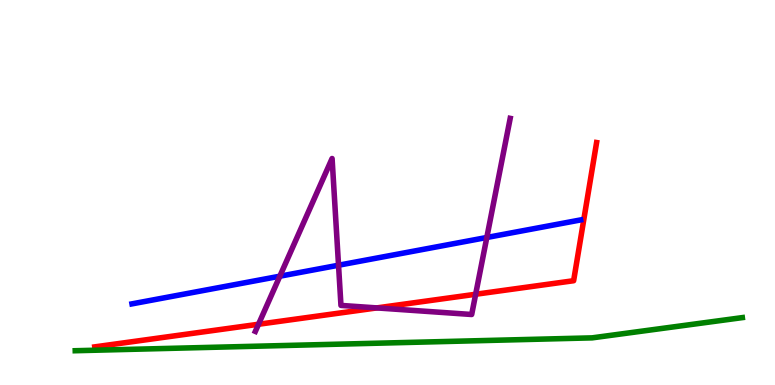[{'lines': ['blue', 'red'], 'intersections': []}, {'lines': ['green', 'red'], 'intersections': []}, {'lines': ['purple', 'red'], 'intersections': [{'x': 3.34, 'y': 1.58}, {'x': 4.86, 'y': 2.0}, {'x': 6.14, 'y': 2.36}]}, {'lines': ['blue', 'green'], 'intersections': []}, {'lines': ['blue', 'purple'], 'intersections': [{'x': 3.61, 'y': 2.83}, {'x': 4.37, 'y': 3.11}, {'x': 6.28, 'y': 3.83}]}, {'lines': ['green', 'purple'], 'intersections': []}]